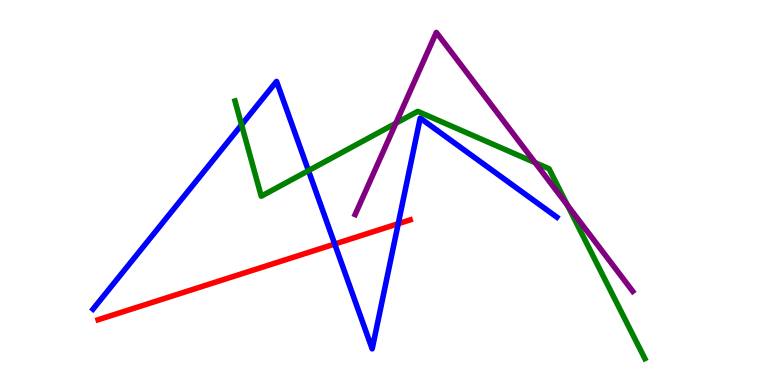[{'lines': ['blue', 'red'], 'intersections': [{'x': 4.32, 'y': 3.66}, {'x': 5.14, 'y': 4.19}]}, {'lines': ['green', 'red'], 'intersections': []}, {'lines': ['purple', 'red'], 'intersections': []}, {'lines': ['blue', 'green'], 'intersections': [{'x': 3.12, 'y': 6.76}, {'x': 3.98, 'y': 5.57}]}, {'lines': ['blue', 'purple'], 'intersections': []}, {'lines': ['green', 'purple'], 'intersections': [{'x': 5.11, 'y': 6.8}, {'x': 6.91, 'y': 5.77}, {'x': 7.32, 'y': 4.67}]}]